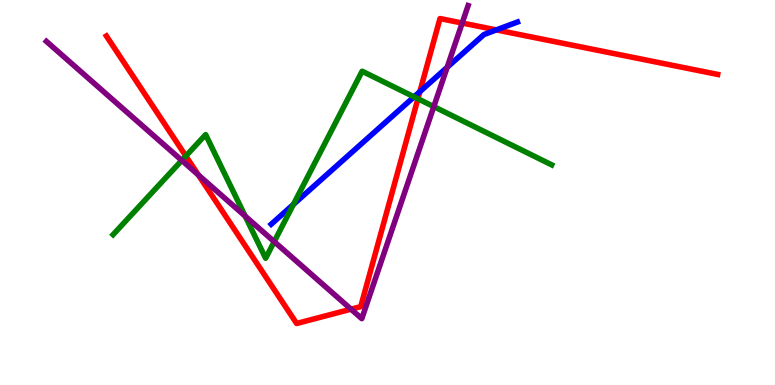[{'lines': ['blue', 'red'], 'intersections': [{'x': 5.42, 'y': 7.62}, {'x': 6.4, 'y': 9.22}]}, {'lines': ['green', 'red'], 'intersections': [{'x': 2.4, 'y': 5.95}, {'x': 5.39, 'y': 7.43}]}, {'lines': ['purple', 'red'], 'intersections': [{'x': 2.56, 'y': 5.45}, {'x': 4.53, 'y': 1.97}, {'x': 5.96, 'y': 9.4}]}, {'lines': ['blue', 'green'], 'intersections': [{'x': 3.79, 'y': 4.69}, {'x': 5.34, 'y': 7.48}]}, {'lines': ['blue', 'purple'], 'intersections': [{'x': 5.77, 'y': 8.25}]}, {'lines': ['green', 'purple'], 'intersections': [{'x': 2.35, 'y': 5.83}, {'x': 3.16, 'y': 4.39}, {'x': 3.54, 'y': 3.72}, {'x': 5.6, 'y': 7.23}]}]